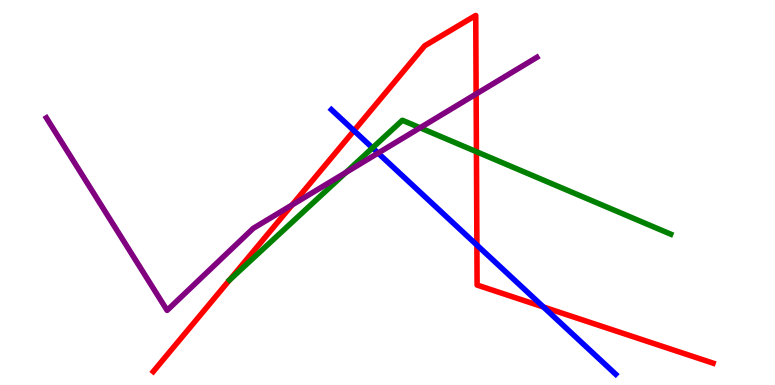[{'lines': ['blue', 'red'], 'intersections': [{'x': 4.57, 'y': 6.61}, {'x': 6.15, 'y': 3.64}, {'x': 7.01, 'y': 2.03}]}, {'lines': ['green', 'red'], 'intersections': [{'x': 2.96, 'y': 2.73}, {'x': 6.15, 'y': 6.06}]}, {'lines': ['purple', 'red'], 'intersections': [{'x': 3.77, 'y': 4.68}, {'x': 6.14, 'y': 7.56}]}, {'lines': ['blue', 'green'], 'intersections': [{'x': 4.81, 'y': 6.16}]}, {'lines': ['blue', 'purple'], 'intersections': [{'x': 4.88, 'y': 6.02}]}, {'lines': ['green', 'purple'], 'intersections': [{'x': 4.46, 'y': 5.52}, {'x': 5.42, 'y': 6.68}]}]